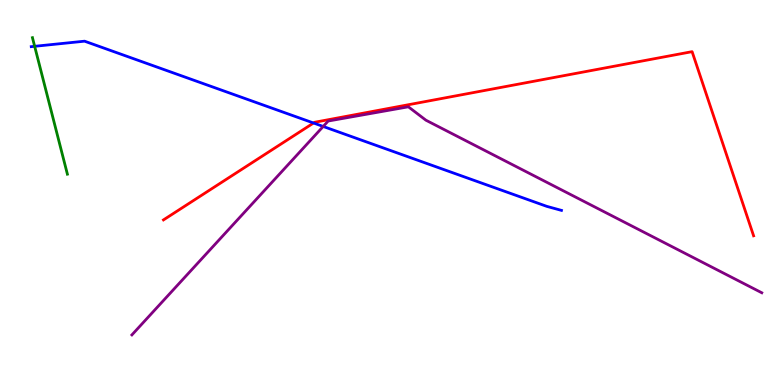[{'lines': ['blue', 'red'], 'intersections': [{'x': 4.05, 'y': 6.81}]}, {'lines': ['green', 'red'], 'intersections': []}, {'lines': ['purple', 'red'], 'intersections': []}, {'lines': ['blue', 'green'], 'intersections': [{'x': 0.447, 'y': 8.8}]}, {'lines': ['blue', 'purple'], 'intersections': [{'x': 4.17, 'y': 6.72}]}, {'lines': ['green', 'purple'], 'intersections': []}]